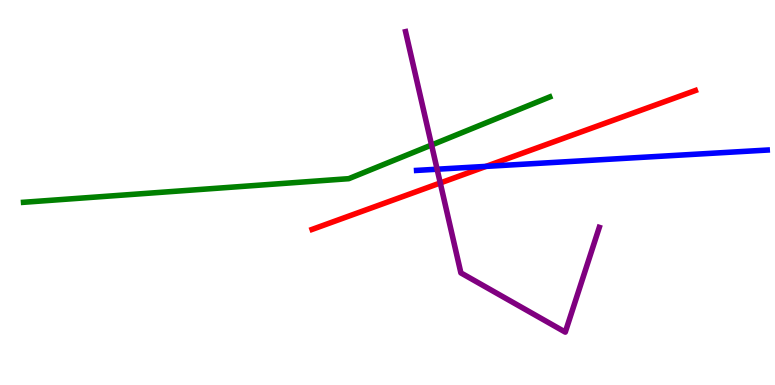[{'lines': ['blue', 'red'], 'intersections': [{'x': 6.27, 'y': 5.68}]}, {'lines': ['green', 'red'], 'intersections': []}, {'lines': ['purple', 'red'], 'intersections': [{'x': 5.68, 'y': 5.25}]}, {'lines': ['blue', 'green'], 'intersections': []}, {'lines': ['blue', 'purple'], 'intersections': [{'x': 5.64, 'y': 5.6}]}, {'lines': ['green', 'purple'], 'intersections': [{'x': 5.57, 'y': 6.23}]}]